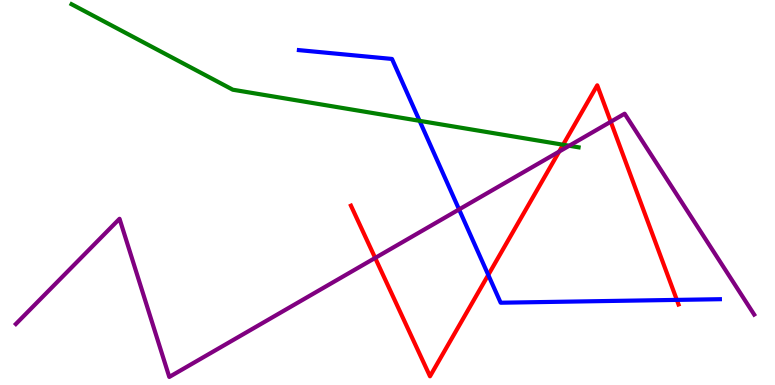[{'lines': ['blue', 'red'], 'intersections': [{'x': 6.3, 'y': 2.86}, {'x': 8.73, 'y': 2.21}]}, {'lines': ['green', 'red'], 'intersections': [{'x': 7.27, 'y': 6.24}]}, {'lines': ['purple', 'red'], 'intersections': [{'x': 4.84, 'y': 3.3}, {'x': 7.22, 'y': 6.06}, {'x': 7.88, 'y': 6.84}]}, {'lines': ['blue', 'green'], 'intersections': [{'x': 5.41, 'y': 6.86}]}, {'lines': ['blue', 'purple'], 'intersections': [{'x': 5.92, 'y': 4.56}]}, {'lines': ['green', 'purple'], 'intersections': [{'x': 7.34, 'y': 6.21}]}]